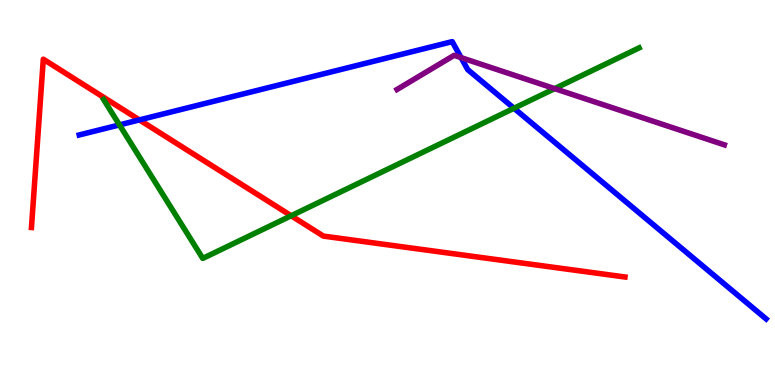[{'lines': ['blue', 'red'], 'intersections': [{'x': 1.8, 'y': 6.89}]}, {'lines': ['green', 'red'], 'intersections': [{'x': 3.76, 'y': 4.4}]}, {'lines': ['purple', 'red'], 'intersections': []}, {'lines': ['blue', 'green'], 'intersections': [{'x': 1.54, 'y': 6.76}, {'x': 6.63, 'y': 7.19}]}, {'lines': ['blue', 'purple'], 'intersections': [{'x': 5.95, 'y': 8.5}]}, {'lines': ['green', 'purple'], 'intersections': [{'x': 7.16, 'y': 7.7}]}]